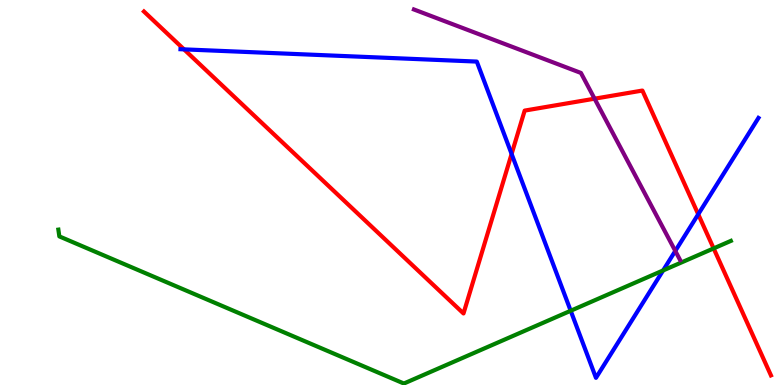[{'lines': ['blue', 'red'], 'intersections': [{'x': 2.37, 'y': 8.72}, {'x': 6.6, 'y': 6.0}, {'x': 9.01, 'y': 4.43}]}, {'lines': ['green', 'red'], 'intersections': [{'x': 9.21, 'y': 3.55}]}, {'lines': ['purple', 'red'], 'intersections': [{'x': 7.67, 'y': 7.44}]}, {'lines': ['blue', 'green'], 'intersections': [{'x': 7.36, 'y': 1.93}, {'x': 8.56, 'y': 2.98}]}, {'lines': ['blue', 'purple'], 'intersections': [{'x': 8.71, 'y': 3.48}]}, {'lines': ['green', 'purple'], 'intersections': []}]